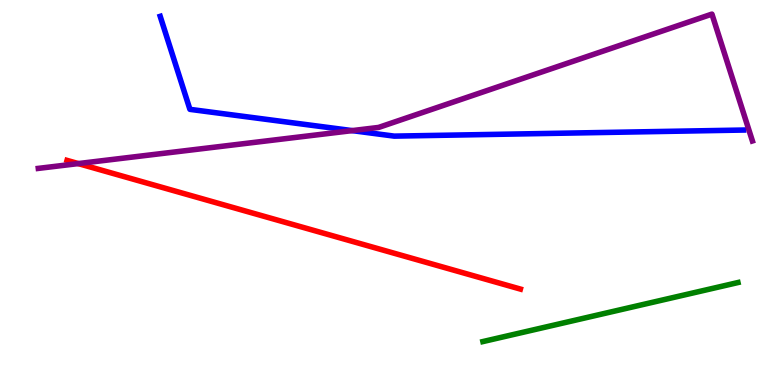[{'lines': ['blue', 'red'], 'intersections': []}, {'lines': ['green', 'red'], 'intersections': []}, {'lines': ['purple', 'red'], 'intersections': [{'x': 1.01, 'y': 5.75}]}, {'lines': ['blue', 'green'], 'intersections': []}, {'lines': ['blue', 'purple'], 'intersections': [{'x': 4.54, 'y': 6.61}]}, {'lines': ['green', 'purple'], 'intersections': []}]